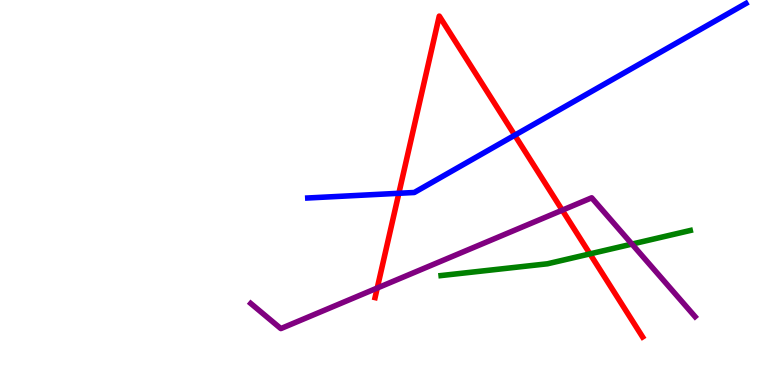[{'lines': ['blue', 'red'], 'intersections': [{'x': 5.15, 'y': 4.98}, {'x': 6.64, 'y': 6.49}]}, {'lines': ['green', 'red'], 'intersections': [{'x': 7.61, 'y': 3.41}]}, {'lines': ['purple', 'red'], 'intersections': [{'x': 4.87, 'y': 2.52}, {'x': 7.26, 'y': 4.54}]}, {'lines': ['blue', 'green'], 'intersections': []}, {'lines': ['blue', 'purple'], 'intersections': []}, {'lines': ['green', 'purple'], 'intersections': [{'x': 8.15, 'y': 3.66}]}]